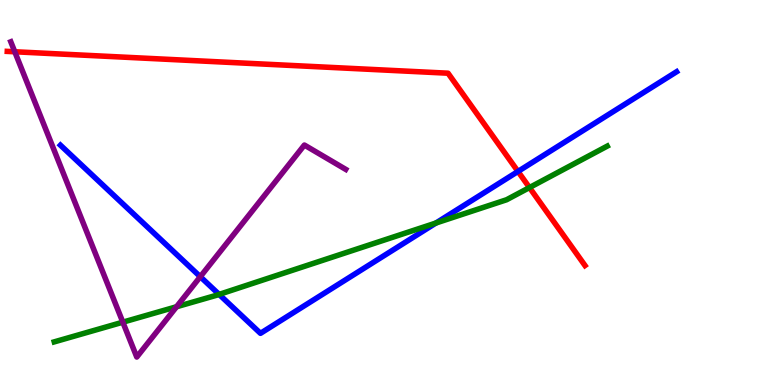[{'lines': ['blue', 'red'], 'intersections': [{'x': 6.68, 'y': 5.55}]}, {'lines': ['green', 'red'], 'intersections': [{'x': 6.83, 'y': 5.13}]}, {'lines': ['purple', 'red'], 'intersections': [{'x': 0.191, 'y': 8.66}]}, {'lines': ['blue', 'green'], 'intersections': [{'x': 2.83, 'y': 2.35}, {'x': 5.63, 'y': 4.21}]}, {'lines': ['blue', 'purple'], 'intersections': [{'x': 2.58, 'y': 2.81}]}, {'lines': ['green', 'purple'], 'intersections': [{'x': 1.59, 'y': 1.63}, {'x': 2.28, 'y': 2.03}]}]